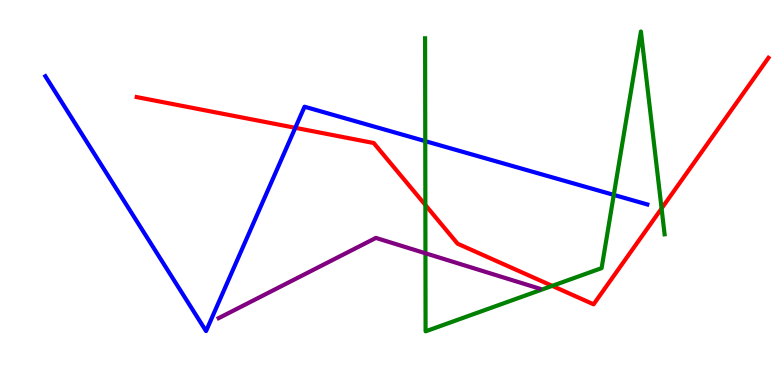[{'lines': ['blue', 'red'], 'intersections': [{'x': 3.81, 'y': 6.68}]}, {'lines': ['green', 'red'], 'intersections': [{'x': 5.49, 'y': 4.67}, {'x': 7.13, 'y': 2.57}, {'x': 8.54, 'y': 4.58}]}, {'lines': ['purple', 'red'], 'intersections': []}, {'lines': ['blue', 'green'], 'intersections': [{'x': 5.49, 'y': 6.33}, {'x': 7.92, 'y': 4.94}]}, {'lines': ['blue', 'purple'], 'intersections': []}, {'lines': ['green', 'purple'], 'intersections': [{'x': 5.49, 'y': 3.42}]}]